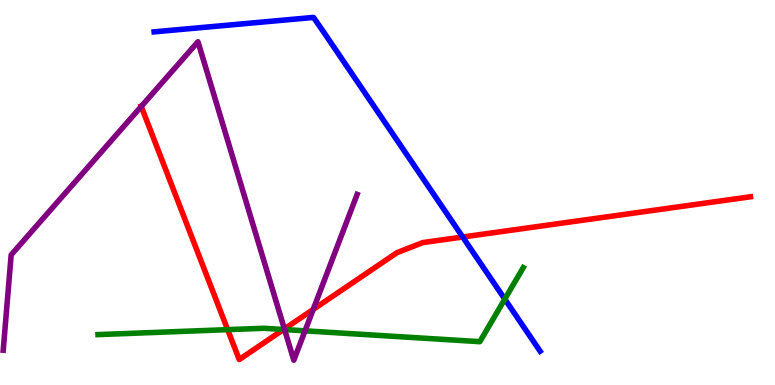[{'lines': ['blue', 'red'], 'intersections': [{'x': 5.97, 'y': 3.84}]}, {'lines': ['green', 'red'], 'intersections': [{'x': 2.94, 'y': 1.44}, {'x': 3.66, 'y': 1.44}]}, {'lines': ['purple', 'red'], 'intersections': [{'x': 1.82, 'y': 7.23}, {'x': 3.67, 'y': 1.46}, {'x': 4.04, 'y': 1.96}]}, {'lines': ['blue', 'green'], 'intersections': [{'x': 6.51, 'y': 2.23}]}, {'lines': ['blue', 'purple'], 'intersections': []}, {'lines': ['green', 'purple'], 'intersections': [{'x': 3.67, 'y': 1.44}, {'x': 3.94, 'y': 1.41}]}]